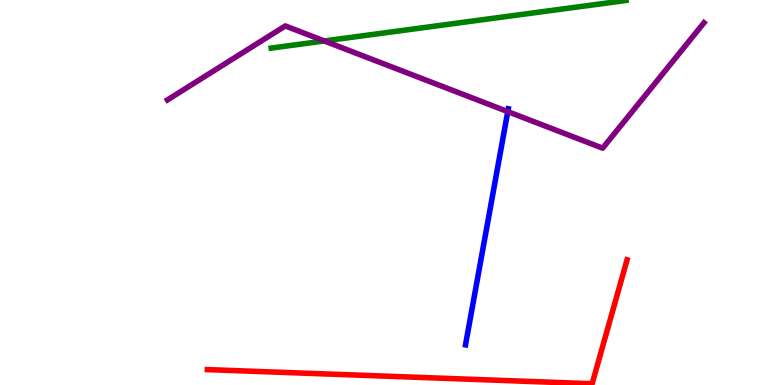[{'lines': ['blue', 'red'], 'intersections': []}, {'lines': ['green', 'red'], 'intersections': []}, {'lines': ['purple', 'red'], 'intersections': []}, {'lines': ['blue', 'green'], 'intersections': []}, {'lines': ['blue', 'purple'], 'intersections': [{'x': 6.55, 'y': 7.1}]}, {'lines': ['green', 'purple'], 'intersections': [{'x': 4.18, 'y': 8.94}]}]